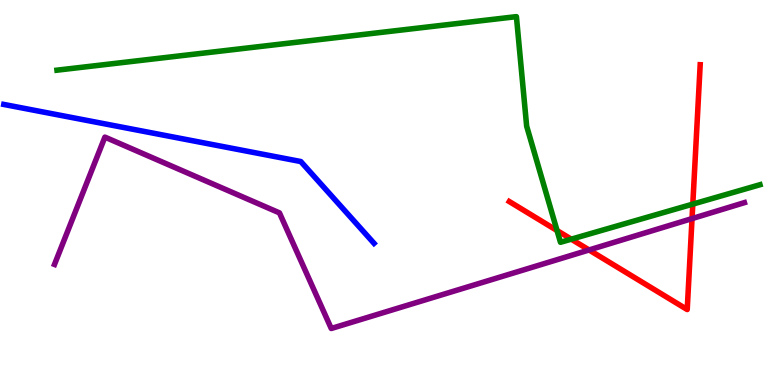[{'lines': ['blue', 'red'], 'intersections': []}, {'lines': ['green', 'red'], 'intersections': [{'x': 7.19, 'y': 4.01}, {'x': 7.37, 'y': 3.79}, {'x': 8.94, 'y': 4.7}]}, {'lines': ['purple', 'red'], 'intersections': [{'x': 7.6, 'y': 3.51}, {'x': 8.93, 'y': 4.32}]}, {'lines': ['blue', 'green'], 'intersections': []}, {'lines': ['blue', 'purple'], 'intersections': []}, {'lines': ['green', 'purple'], 'intersections': []}]